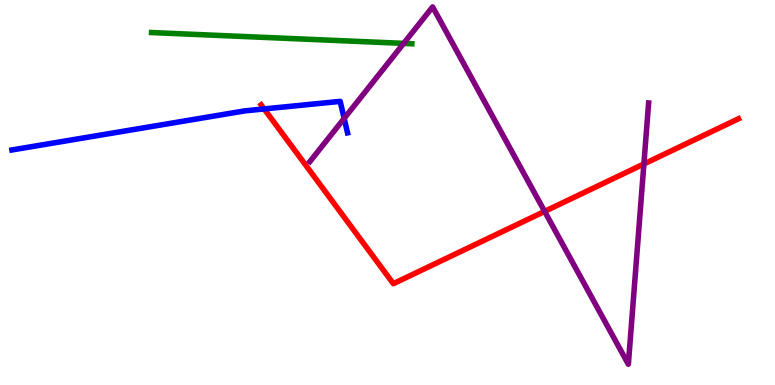[{'lines': ['blue', 'red'], 'intersections': [{'x': 3.41, 'y': 7.17}]}, {'lines': ['green', 'red'], 'intersections': []}, {'lines': ['purple', 'red'], 'intersections': [{'x': 7.03, 'y': 4.51}, {'x': 8.31, 'y': 5.74}]}, {'lines': ['blue', 'green'], 'intersections': []}, {'lines': ['blue', 'purple'], 'intersections': [{'x': 4.44, 'y': 6.92}]}, {'lines': ['green', 'purple'], 'intersections': [{'x': 5.21, 'y': 8.87}]}]